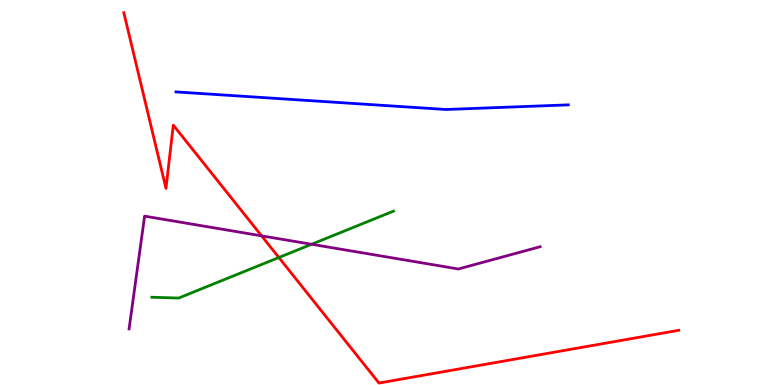[{'lines': ['blue', 'red'], 'intersections': []}, {'lines': ['green', 'red'], 'intersections': [{'x': 3.6, 'y': 3.31}]}, {'lines': ['purple', 'red'], 'intersections': [{'x': 3.38, 'y': 3.87}]}, {'lines': ['blue', 'green'], 'intersections': []}, {'lines': ['blue', 'purple'], 'intersections': []}, {'lines': ['green', 'purple'], 'intersections': [{'x': 4.02, 'y': 3.66}]}]